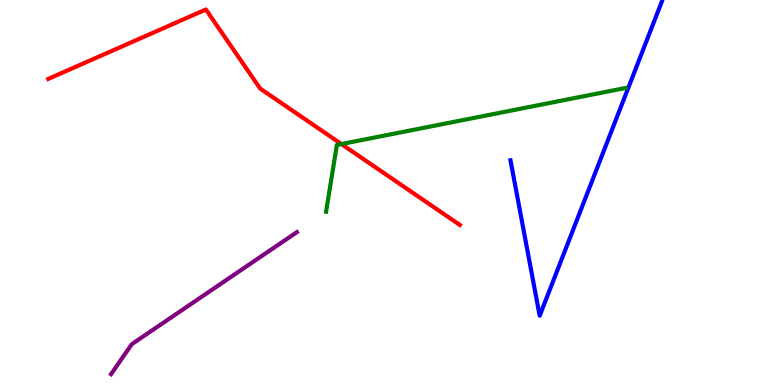[{'lines': ['blue', 'red'], 'intersections': []}, {'lines': ['green', 'red'], 'intersections': [{'x': 4.41, 'y': 6.26}]}, {'lines': ['purple', 'red'], 'intersections': []}, {'lines': ['blue', 'green'], 'intersections': []}, {'lines': ['blue', 'purple'], 'intersections': []}, {'lines': ['green', 'purple'], 'intersections': []}]